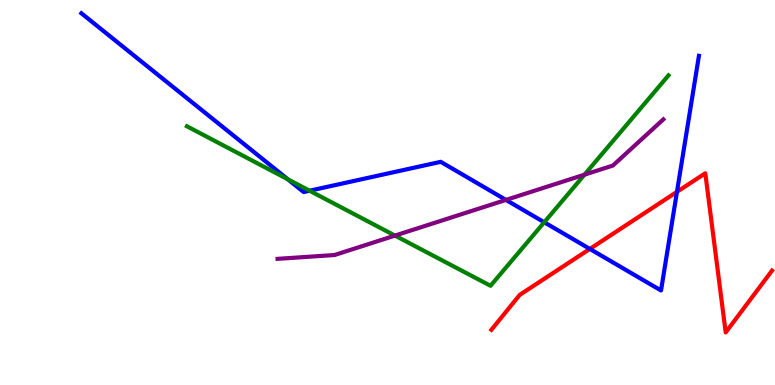[{'lines': ['blue', 'red'], 'intersections': [{'x': 7.61, 'y': 3.53}, {'x': 8.74, 'y': 5.02}]}, {'lines': ['green', 'red'], 'intersections': []}, {'lines': ['purple', 'red'], 'intersections': []}, {'lines': ['blue', 'green'], 'intersections': [{'x': 3.71, 'y': 5.34}, {'x': 3.99, 'y': 5.05}, {'x': 7.02, 'y': 4.23}]}, {'lines': ['blue', 'purple'], 'intersections': [{'x': 6.53, 'y': 4.81}]}, {'lines': ['green', 'purple'], 'intersections': [{'x': 5.1, 'y': 3.88}, {'x': 7.54, 'y': 5.46}]}]